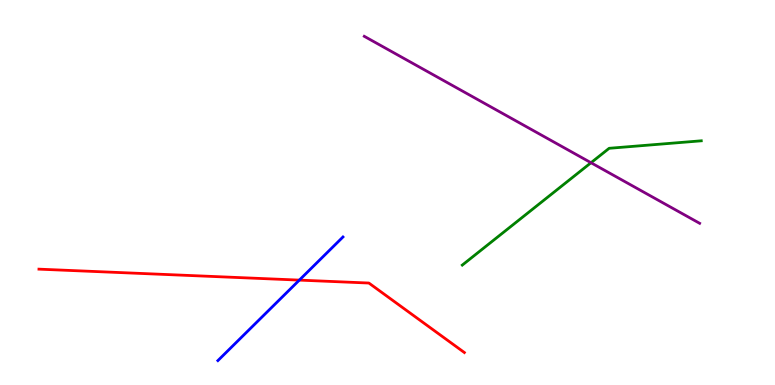[{'lines': ['blue', 'red'], 'intersections': [{'x': 3.86, 'y': 2.72}]}, {'lines': ['green', 'red'], 'intersections': []}, {'lines': ['purple', 'red'], 'intersections': []}, {'lines': ['blue', 'green'], 'intersections': []}, {'lines': ['blue', 'purple'], 'intersections': []}, {'lines': ['green', 'purple'], 'intersections': [{'x': 7.63, 'y': 5.77}]}]